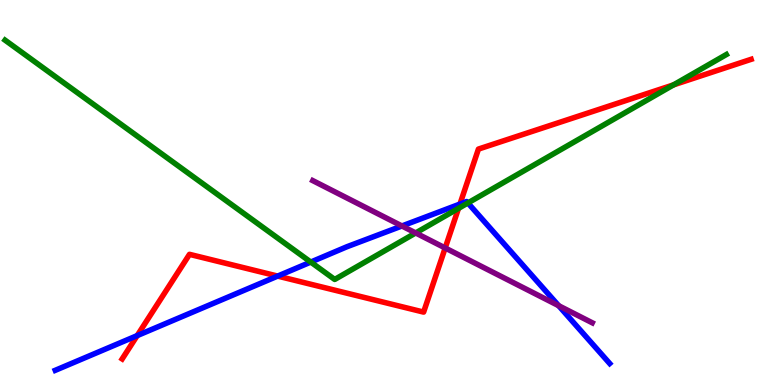[{'lines': ['blue', 'red'], 'intersections': [{'x': 1.77, 'y': 1.28}, {'x': 3.58, 'y': 2.83}, {'x': 5.93, 'y': 4.7}]}, {'lines': ['green', 'red'], 'intersections': [{'x': 5.92, 'y': 4.59}, {'x': 8.69, 'y': 7.8}]}, {'lines': ['purple', 'red'], 'intersections': [{'x': 5.74, 'y': 3.56}]}, {'lines': ['blue', 'green'], 'intersections': [{'x': 4.01, 'y': 3.19}, {'x': 6.04, 'y': 4.73}]}, {'lines': ['blue', 'purple'], 'intersections': [{'x': 5.19, 'y': 4.13}, {'x': 7.21, 'y': 2.06}]}, {'lines': ['green', 'purple'], 'intersections': [{'x': 5.36, 'y': 3.95}]}]